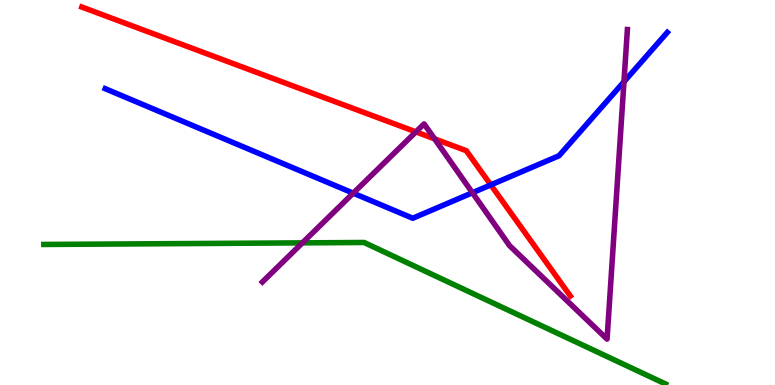[{'lines': ['blue', 'red'], 'intersections': [{'x': 6.33, 'y': 5.2}]}, {'lines': ['green', 'red'], 'intersections': []}, {'lines': ['purple', 'red'], 'intersections': [{'x': 5.37, 'y': 6.57}, {'x': 5.61, 'y': 6.39}]}, {'lines': ['blue', 'green'], 'intersections': []}, {'lines': ['blue', 'purple'], 'intersections': [{'x': 4.56, 'y': 4.98}, {'x': 6.1, 'y': 4.99}, {'x': 8.05, 'y': 7.88}]}, {'lines': ['green', 'purple'], 'intersections': [{'x': 3.9, 'y': 3.69}]}]